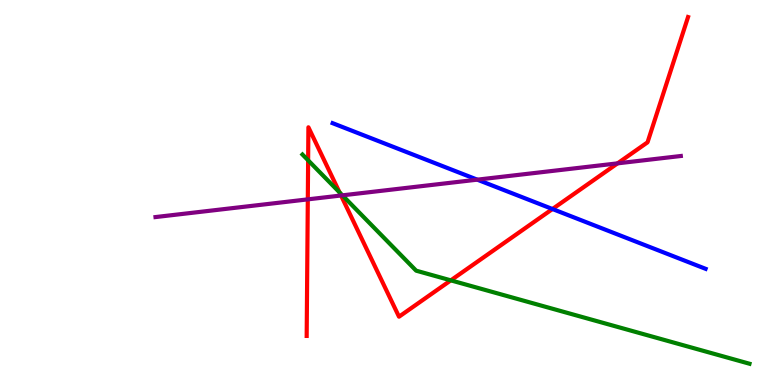[{'lines': ['blue', 'red'], 'intersections': [{'x': 7.13, 'y': 4.57}]}, {'lines': ['green', 'red'], 'intersections': [{'x': 3.98, 'y': 5.84}, {'x': 4.38, 'y': 5.0}, {'x': 5.82, 'y': 2.72}]}, {'lines': ['purple', 'red'], 'intersections': [{'x': 3.97, 'y': 4.82}, {'x': 4.4, 'y': 4.92}, {'x': 7.97, 'y': 5.76}]}, {'lines': ['blue', 'green'], 'intersections': []}, {'lines': ['blue', 'purple'], 'intersections': [{'x': 6.16, 'y': 5.33}]}, {'lines': ['green', 'purple'], 'intersections': [{'x': 4.42, 'y': 4.93}]}]